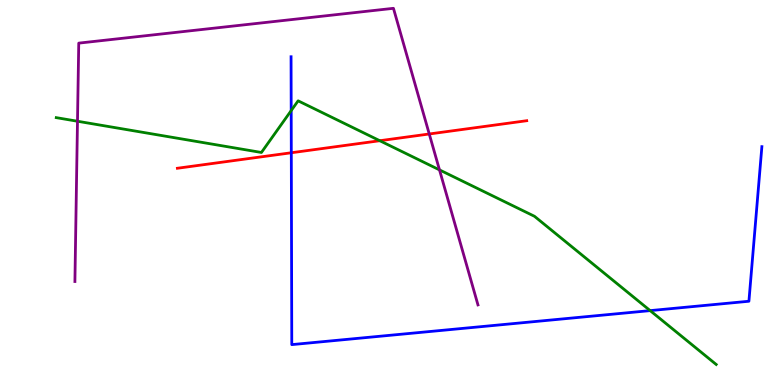[{'lines': ['blue', 'red'], 'intersections': [{'x': 3.76, 'y': 6.03}]}, {'lines': ['green', 'red'], 'intersections': [{'x': 4.9, 'y': 6.35}]}, {'lines': ['purple', 'red'], 'intersections': [{'x': 5.54, 'y': 6.52}]}, {'lines': ['blue', 'green'], 'intersections': [{'x': 3.76, 'y': 7.13}, {'x': 8.39, 'y': 1.93}]}, {'lines': ['blue', 'purple'], 'intersections': []}, {'lines': ['green', 'purple'], 'intersections': [{'x': 1.0, 'y': 6.85}, {'x': 5.67, 'y': 5.59}]}]